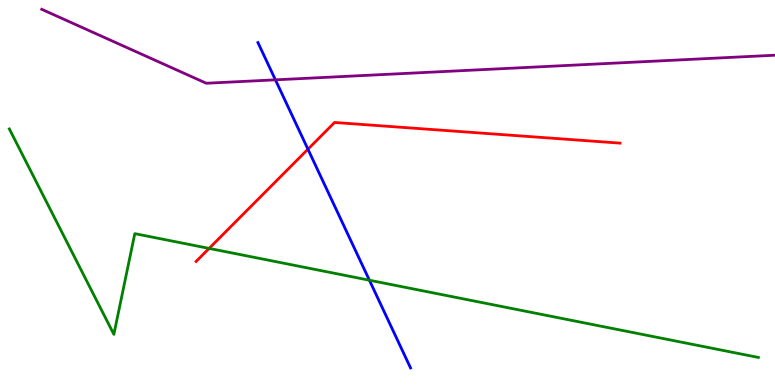[{'lines': ['blue', 'red'], 'intersections': [{'x': 3.97, 'y': 6.12}]}, {'lines': ['green', 'red'], 'intersections': [{'x': 2.7, 'y': 3.55}]}, {'lines': ['purple', 'red'], 'intersections': []}, {'lines': ['blue', 'green'], 'intersections': [{'x': 4.77, 'y': 2.72}]}, {'lines': ['blue', 'purple'], 'intersections': [{'x': 3.55, 'y': 7.93}]}, {'lines': ['green', 'purple'], 'intersections': []}]